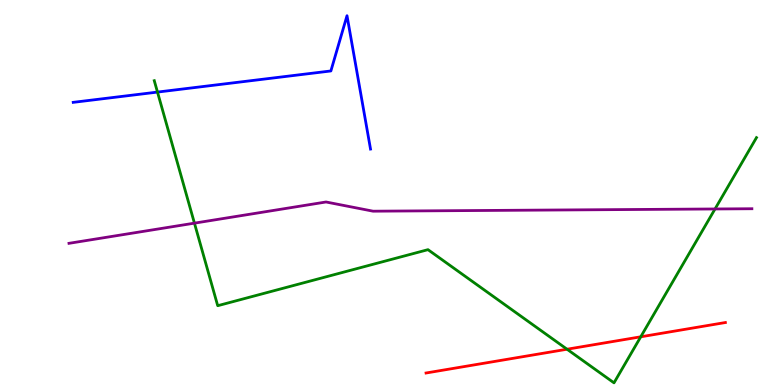[{'lines': ['blue', 'red'], 'intersections': []}, {'lines': ['green', 'red'], 'intersections': [{'x': 7.32, 'y': 0.929}, {'x': 8.27, 'y': 1.25}]}, {'lines': ['purple', 'red'], 'intersections': []}, {'lines': ['blue', 'green'], 'intersections': [{'x': 2.03, 'y': 7.61}]}, {'lines': ['blue', 'purple'], 'intersections': []}, {'lines': ['green', 'purple'], 'intersections': [{'x': 2.51, 'y': 4.2}, {'x': 9.23, 'y': 4.57}]}]